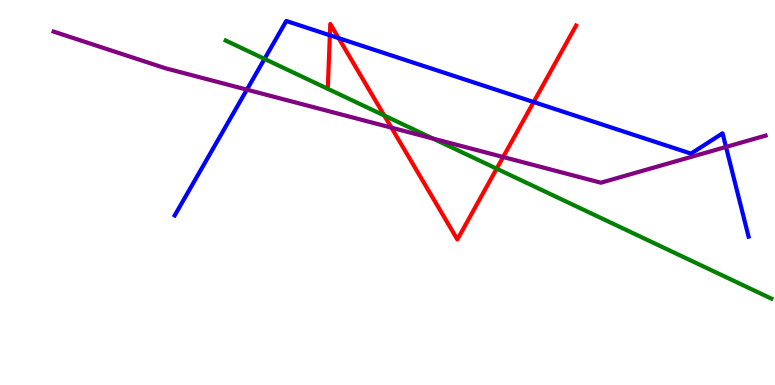[{'lines': ['blue', 'red'], 'intersections': [{'x': 4.26, 'y': 9.08}, {'x': 4.37, 'y': 9.01}, {'x': 6.89, 'y': 7.35}]}, {'lines': ['green', 'red'], 'intersections': [{'x': 4.96, 'y': 7.0}, {'x': 6.41, 'y': 5.62}]}, {'lines': ['purple', 'red'], 'intersections': [{'x': 5.05, 'y': 6.68}, {'x': 6.49, 'y': 5.92}]}, {'lines': ['blue', 'green'], 'intersections': [{'x': 3.41, 'y': 8.47}]}, {'lines': ['blue', 'purple'], 'intersections': [{'x': 3.19, 'y': 7.67}, {'x': 9.37, 'y': 6.18}]}, {'lines': ['green', 'purple'], 'intersections': [{'x': 5.59, 'y': 6.4}]}]